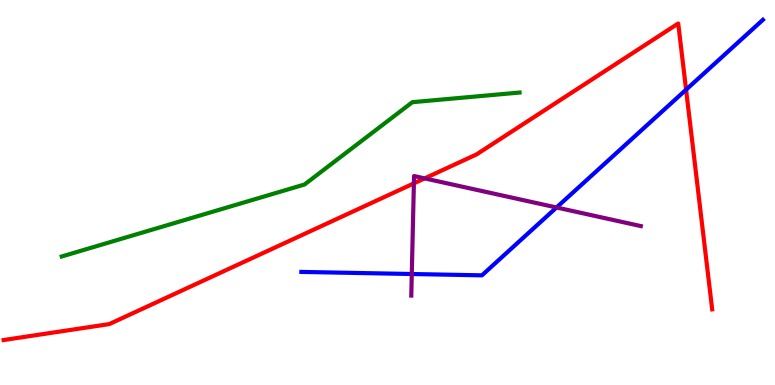[{'lines': ['blue', 'red'], 'intersections': [{'x': 8.85, 'y': 7.67}]}, {'lines': ['green', 'red'], 'intersections': []}, {'lines': ['purple', 'red'], 'intersections': [{'x': 5.34, 'y': 5.24}, {'x': 5.48, 'y': 5.37}]}, {'lines': ['blue', 'green'], 'intersections': []}, {'lines': ['blue', 'purple'], 'intersections': [{'x': 5.31, 'y': 2.88}, {'x': 7.18, 'y': 4.61}]}, {'lines': ['green', 'purple'], 'intersections': []}]